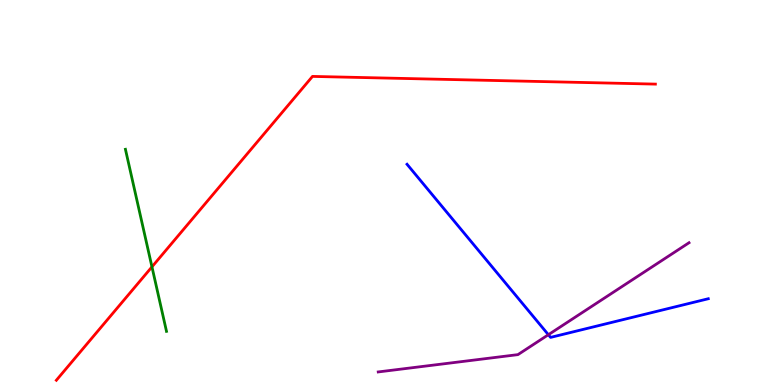[{'lines': ['blue', 'red'], 'intersections': []}, {'lines': ['green', 'red'], 'intersections': [{'x': 1.96, 'y': 3.07}]}, {'lines': ['purple', 'red'], 'intersections': []}, {'lines': ['blue', 'green'], 'intersections': []}, {'lines': ['blue', 'purple'], 'intersections': [{'x': 7.08, 'y': 1.31}]}, {'lines': ['green', 'purple'], 'intersections': []}]